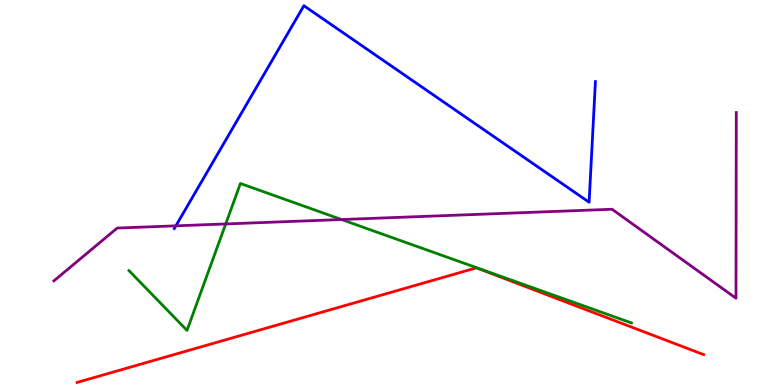[{'lines': ['blue', 'red'], 'intersections': []}, {'lines': ['green', 'red'], 'intersections': []}, {'lines': ['purple', 'red'], 'intersections': []}, {'lines': ['blue', 'green'], 'intersections': []}, {'lines': ['blue', 'purple'], 'intersections': [{'x': 2.27, 'y': 4.13}]}, {'lines': ['green', 'purple'], 'intersections': [{'x': 2.91, 'y': 4.18}, {'x': 4.41, 'y': 4.3}]}]